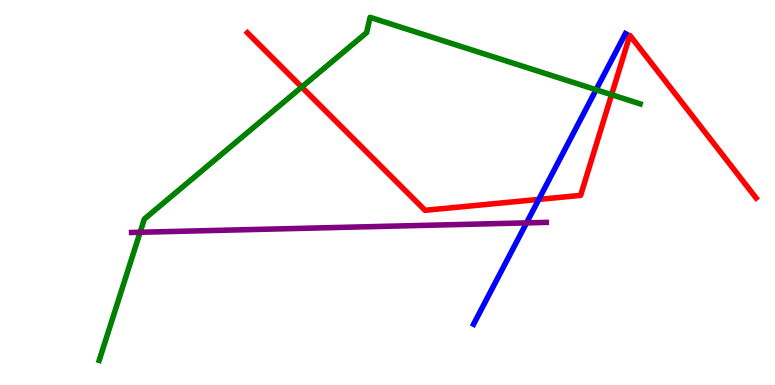[{'lines': ['blue', 'red'], 'intersections': [{'x': 6.95, 'y': 4.82}]}, {'lines': ['green', 'red'], 'intersections': [{'x': 3.89, 'y': 7.74}, {'x': 7.89, 'y': 7.54}]}, {'lines': ['purple', 'red'], 'intersections': []}, {'lines': ['blue', 'green'], 'intersections': [{'x': 7.69, 'y': 7.67}]}, {'lines': ['blue', 'purple'], 'intersections': [{'x': 6.79, 'y': 4.21}]}, {'lines': ['green', 'purple'], 'intersections': [{'x': 1.81, 'y': 3.97}]}]